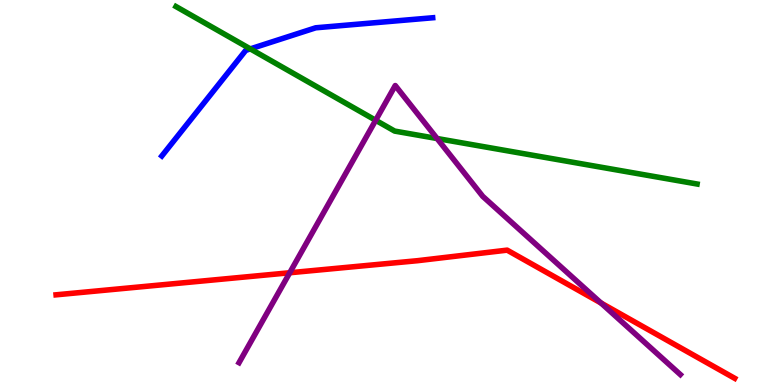[{'lines': ['blue', 'red'], 'intersections': []}, {'lines': ['green', 'red'], 'intersections': []}, {'lines': ['purple', 'red'], 'intersections': [{'x': 3.74, 'y': 2.92}, {'x': 7.75, 'y': 2.13}]}, {'lines': ['blue', 'green'], 'intersections': [{'x': 3.23, 'y': 8.73}]}, {'lines': ['blue', 'purple'], 'intersections': []}, {'lines': ['green', 'purple'], 'intersections': [{'x': 4.85, 'y': 6.88}, {'x': 5.64, 'y': 6.4}]}]